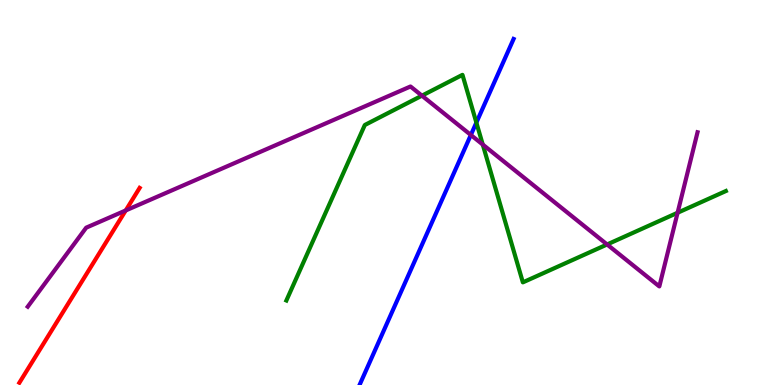[{'lines': ['blue', 'red'], 'intersections': []}, {'lines': ['green', 'red'], 'intersections': []}, {'lines': ['purple', 'red'], 'intersections': [{'x': 1.62, 'y': 4.53}]}, {'lines': ['blue', 'green'], 'intersections': [{'x': 6.15, 'y': 6.82}]}, {'lines': ['blue', 'purple'], 'intersections': [{'x': 6.08, 'y': 6.49}]}, {'lines': ['green', 'purple'], 'intersections': [{'x': 5.44, 'y': 7.52}, {'x': 6.23, 'y': 6.25}, {'x': 7.83, 'y': 3.65}, {'x': 8.74, 'y': 4.47}]}]